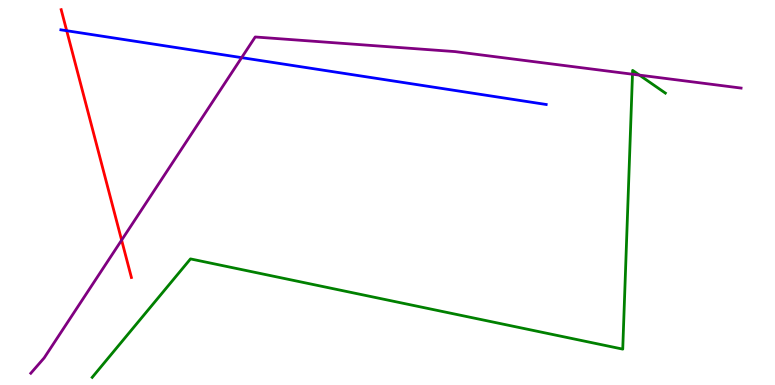[{'lines': ['blue', 'red'], 'intersections': [{'x': 0.861, 'y': 9.2}]}, {'lines': ['green', 'red'], 'intersections': []}, {'lines': ['purple', 'red'], 'intersections': [{'x': 1.57, 'y': 3.76}]}, {'lines': ['blue', 'green'], 'intersections': []}, {'lines': ['blue', 'purple'], 'intersections': [{'x': 3.12, 'y': 8.5}]}, {'lines': ['green', 'purple'], 'intersections': [{'x': 8.16, 'y': 8.07}, {'x': 8.25, 'y': 8.05}]}]